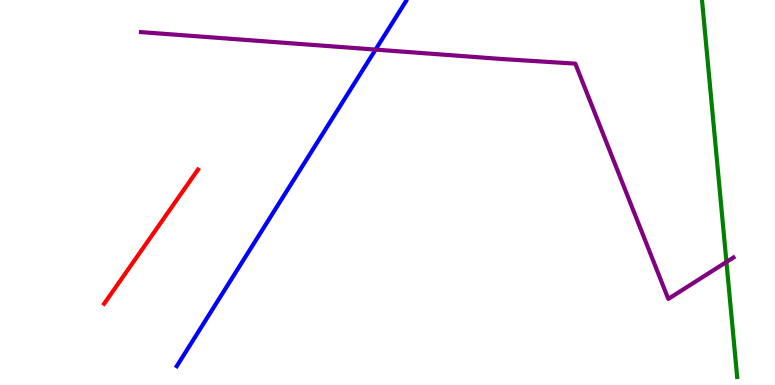[{'lines': ['blue', 'red'], 'intersections': []}, {'lines': ['green', 'red'], 'intersections': []}, {'lines': ['purple', 'red'], 'intersections': []}, {'lines': ['blue', 'green'], 'intersections': []}, {'lines': ['blue', 'purple'], 'intersections': [{'x': 4.85, 'y': 8.71}]}, {'lines': ['green', 'purple'], 'intersections': [{'x': 9.37, 'y': 3.2}]}]